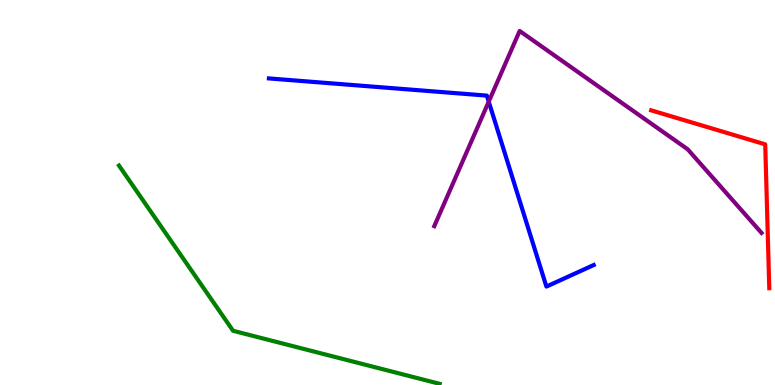[{'lines': ['blue', 'red'], 'intersections': []}, {'lines': ['green', 'red'], 'intersections': []}, {'lines': ['purple', 'red'], 'intersections': []}, {'lines': ['blue', 'green'], 'intersections': []}, {'lines': ['blue', 'purple'], 'intersections': [{'x': 6.31, 'y': 7.36}]}, {'lines': ['green', 'purple'], 'intersections': []}]